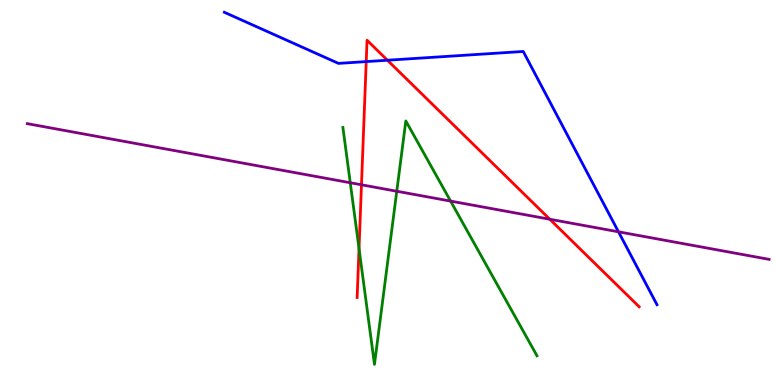[{'lines': ['blue', 'red'], 'intersections': [{'x': 4.73, 'y': 8.4}, {'x': 5.0, 'y': 8.44}]}, {'lines': ['green', 'red'], 'intersections': [{'x': 4.63, 'y': 3.54}]}, {'lines': ['purple', 'red'], 'intersections': [{'x': 4.66, 'y': 5.2}, {'x': 7.09, 'y': 4.31}]}, {'lines': ['blue', 'green'], 'intersections': []}, {'lines': ['blue', 'purple'], 'intersections': [{'x': 7.98, 'y': 3.98}]}, {'lines': ['green', 'purple'], 'intersections': [{'x': 4.52, 'y': 5.25}, {'x': 5.12, 'y': 5.03}, {'x': 5.81, 'y': 4.78}]}]